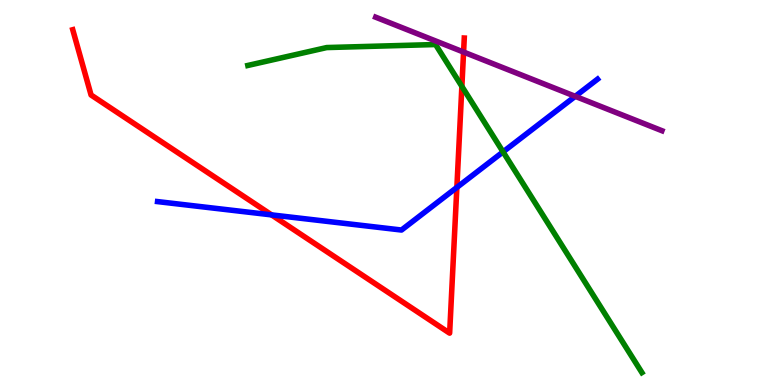[{'lines': ['blue', 'red'], 'intersections': [{'x': 3.5, 'y': 4.42}, {'x': 5.9, 'y': 5.13}]}, {'lines': ['green', 'red'], 'intersections': [{'x': 5.96, 'y': 7.76}]}, {'lines': ['purple', 'red'], 'intersections': [{'x': 5.98, 'y': 8.65}]}, {'lines': ['blue', 'green'], 'intersections': [{'x': 6.49, 'y': 6.06}]}, {'lines': ['blue', 'purple'], 'intersections': [{'x': 7.42, 'y': 7.5}]}, {'lines': ['green', 'purple'], 'intersections': []}]